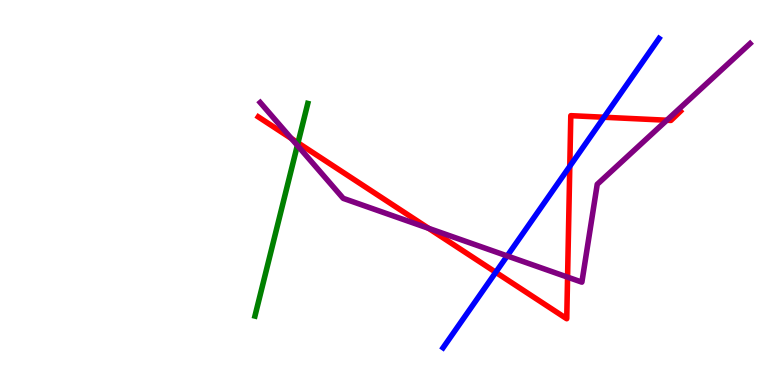[{'lines': ['blue', 'red'], 'intersections': [{'x': 6.4, 'y': 2.93}, {'x': 7.35, 'y': 5.68}, {'x': 7.79, 'y': 6.95}]}, {'lines': ['green', 'red'], 'intersections': [{'x': 3.85, 'y': 6.29}]}, {'lines': ['purple', 'red'], 'intersections': [{'x': 3.76, 'y': 6.4}, {'x': 5.53, 'y': 4.07}, {'x': 7.32, 'y': 2.8}, {'x': 8.6, 'y': 6.88}]}, {'lines': ['blue', 'green'], 'intersections': []}, {'lines': ['blue', 'purple'], 'intersections': [{'x': 6.54, 'y': 3.35}]}, {'lines': ['green', 'purple'], 'intersections': [{'x': 3.84, 'y': 6.22}]}]